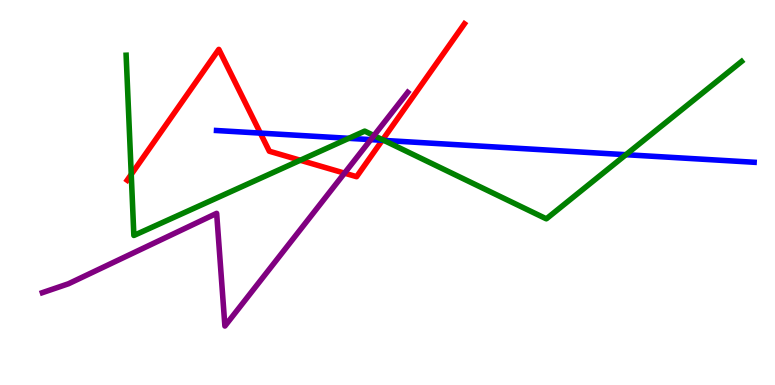[{'lines': ['blue', 'red'], 'intersections': [{'x': 3.36, 'y': 6.54}, {'x': 4.93, 'y': 6.36}]}, {'lines': ['green', 'red'], 'intersections': [{'x': 1.69, 'y': 5.47}, {'x': 3.87, 'y': 5.84}, {'x': 4.94, 'y': 6.37}]}, {'lines': ['purple', 'red'], 'intersections': [{'x': 4.45, 'y': 5.5}]}, {'lines': ['blue', 'green'], 'intersections': [{'x': 4.5, 'y': 6.41}, {'x': 4.95, 'y': 6.35}, {'x': 8.08, 'y': 5.98}]}, {'lines': ['blue', 'purple'], 'intersections': [{'x': 4.78, 'y': 6.37}]}, {'lines': ['green', 'purple'], 'intersections': [{'x': 4.82, 'y': 6.48}]}]